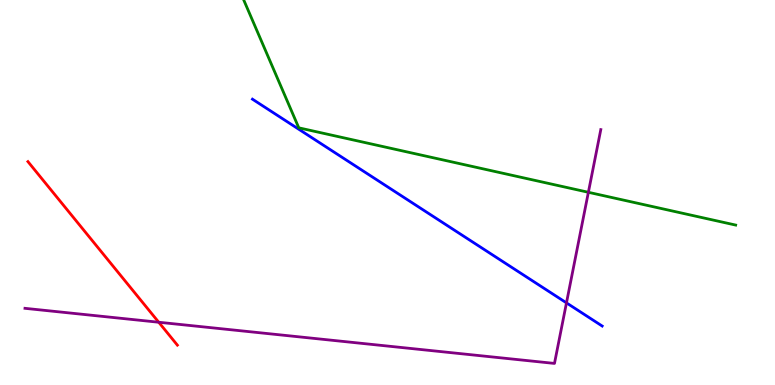[{'lines': ['blue', 'red'], 'intersections': []}, {'lines': ['green', 'red'], 'intersections': []}, {'lines': ['purple', 'red'], 'intersections': [{'x': 2.05, 'y': 1.63}]}, {'lines': ['blue', 'green'], 'intersections': []}, {'lines': ['blue', 'purple'], 'intersections': [{'x': 7.31, 'y': 2.13}]}, {'lines': ['green', 'purple'], 'intersections': [{'x': 7.59, 'y': 5.01}]}]